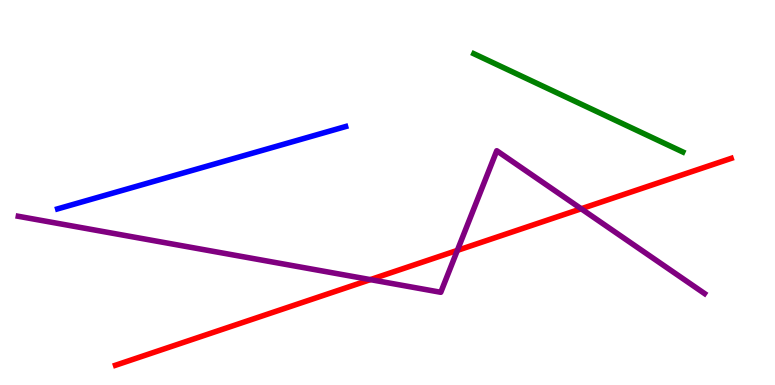[{'lines': ['blue', 'red'], 'intersections': []}, {'lines': ['green', 'red'], 'intersections': []}, {'lines': ['purple', 'red'], 'intersections': [{'x': 4.78, 'y': 2.74}, {'x': 5.9, 'y': 3.5}, {'x': 7.5, 'y': 4.58}]}, {'lines': ['blue', 'green'], 'intersections': []}, {'lines': ['blue', 'purple'], 'intersections': []}, {'lines': ['green', 'purple'], 'intersections': []}]